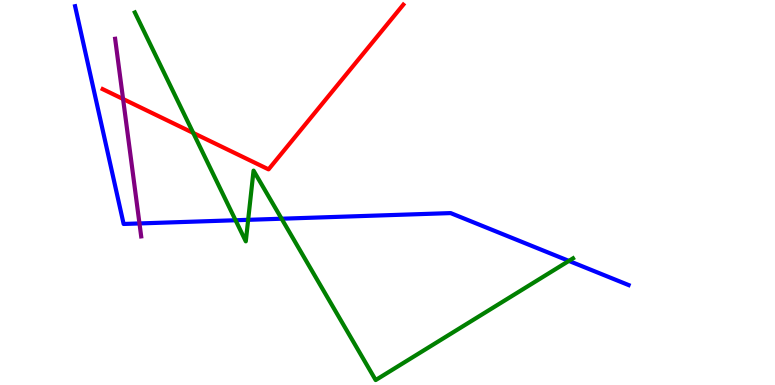[{'lines': ['blue', 'red'], 'intersections': []}, {'lines': ['green', 'red'], 'intersections': [{'x': 2.49, 'y': 6.55}]}, {'lines': ['purple', 'red'], 'intersections': [{'x': 1.59, 'y': 7.43}]}, {'lines': ['blue', 'green'], 'intersections': [{'x': 3.04, 'y': 4.28}, {'x': 3.2, 'y': 4.29}, {'x': 3.63, 'y': 4.32}, {'x': 7.34, 'y': 3.22}]}, {'lines': ['blue', 'purple'], 'intersections': [{'x': 1.8, 'y': 4.2}]}, {'lines': ['green', 'purple'], 'intersections': []}]